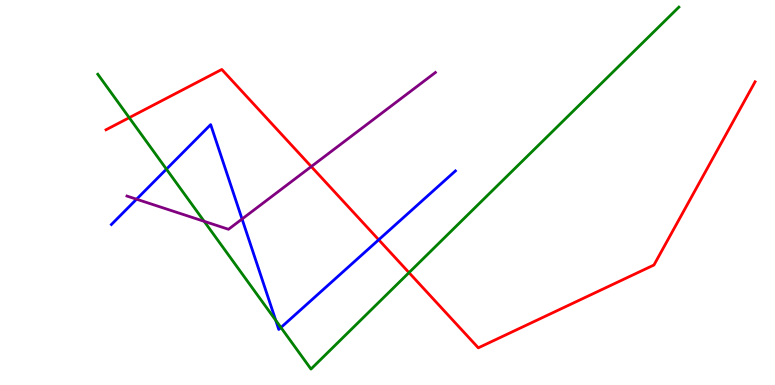[{'lines': ['blue', 'red'], 'intersections': [{'x': 4.89, 'y': 3.77}]}, {'lines': ['green', 'red'], 'intersections': [{'x': 1.67, 'y': 6.94}, {'x': 5.28, 'y': 2.92}]}, {'lines': ['purple', 'red'], 'intersections': [{'x': 4.02, 'y': 5.67}]}, {'lines': ['blue', 'green'], 'intersections': [{'x': 2.15, 'y': 5.61}, {'x': 3.56, 'y': 1.68}, {'x': 3.63, 'y': 1.49}]}, {'lines': ['blue', 'purple'], 'intersections': [{'x': 1.76, 'y': 4.83}, {'x': 3.12, 'y': 4.31}]}, {'lines': ['green', 'purple'], 'intersections': [{'x': 2.63, 'y': 4.25}]}]